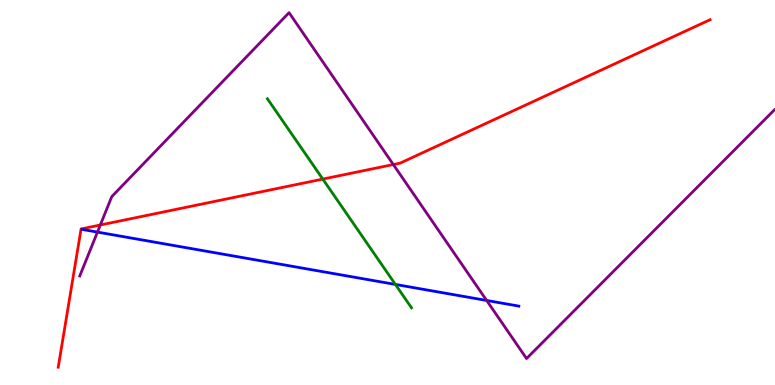[{'lines': ['blue', 'red'], 'intersections': []}, {'lines': ['green', 'red'], 'intersections': [{'x': 4.17, 'y': 5.35}]}, {'lines': ['purple', 'red'], 'intersections': [{'x': 1.29, 'y': 4.16}, {'x': 5.08, 'y': 5.73}]}, {'lines': ['blue', 'green'], 'intersections': [{'x': 5.1, 'y': 2.61}]}, {'lines': ['blue', 'purple'], 'intersections': [{'x': 1.26, 'y': 3.97}, {'x': 6.28, 'y': 2.2}]}, {'lines': ['green', 'purple'], 'intersections': []}]